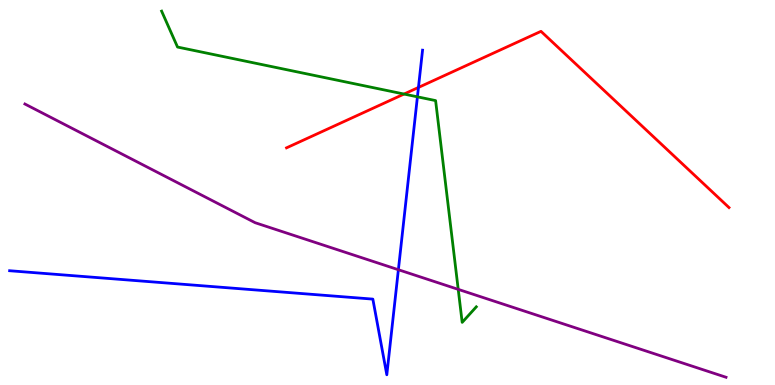[{'lines': ['blue', 'red'], 'intersections': [{'x': 5.4, 'y': 7.73}]}, {'lines': ['green', 'red'], 'intersections': [{'x': 5.21, 'y': 7.56}]}, {'lines': ['purple', 'red'], 'intersections': []}, {'lines': ['blue', 'green'], 'intersections': [{'x': 5.39, 'y': 7.49}]}, {'lines': ['blue', 'purple'], 'intersections': [{'x': 5.14, 'y': 2.99}]}, {'lines': ['green', 'purple'], 'intersections': [{'x': 5.91, 'y': 2.48}]}]